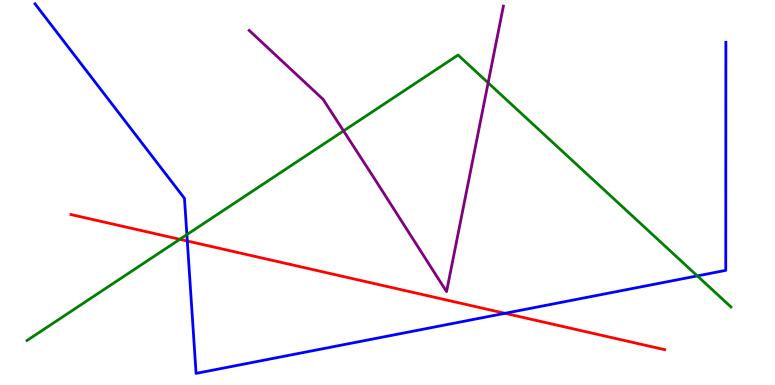[{'lines': ['blue', 'red'], 'intersections': [{'x': 2.42, 'y': 3.74}, {'x': 6.52, 'y': 1.86}]}, {'lines': ['green', 'red'], 'intersections': [{'x': 2.32, 'y': 3.78}]}, {'lines': ['purple', 'red'], 'intersections': []}, {'lines': ['blue', 'green'], 'intersections': [{'x': 2.41, 'y': 3.91}, {'x': 9.0, 'y': 2.83}]}, {'lines': ['blue', 'purple'], 'intersections': []}, {'lines': ['green', 'purple'], 'intersections': [{'x': 4.43, 'y': 6.6}, {'x': 6.3, 'y': 7.85}]}]